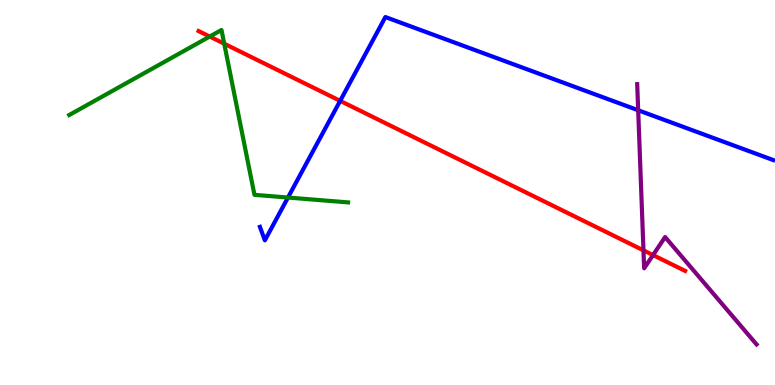[{'lines': ['blue', 'red'], 'intersections': [{'x': 4.39, 'y': 7.38}]}, {'lines': ['green', 'red'], 'intersections': [{'x': 2.71, 'y': 9.05}, {'x': 2.89, 'y': 8.86}]}, {'lines': ['purple', 'red'], 'intersections': [{'x': 8.3, 'y': 3.5}, {'x': 8.43, 'y': 3.37}]}, {'lines': ['blue', 'green'], 'intersections': [{'x': 3.72, 'y': 4.87}]}, {'lines': ['blue', 'purple'], 'intersections': [{'x': 8.23, 'y': 7.14}]}, {'lines': ['green', 'purple'], 'intersections': []}]